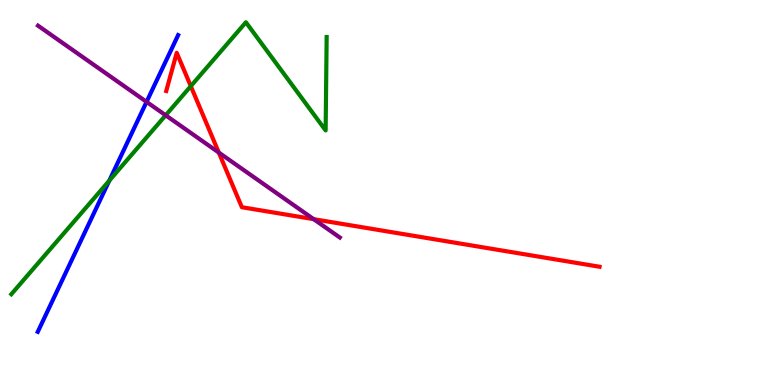[{'lines': ['blue', 'red'], 'intersections': []}, {'lines': ['green', 'red'], 'intersections': [{'x': 2.46, 'y': 7.76}]}, {'lines': ['purple', 'red'], 'intersections': [{'x': 2.82, 'y': 6.04}, {'x': 4.05, 'y': 4.31}]}, {'lines': ['blue', 'green'], 'intersections': [{'x': 1.41, 'y': 5.31}]}, {'lines': ['blue', 'purple'], 'intersections': [{'x': 1.89, 'y': 7.35}]}, {'lines': ['green', 'purple'], 'intersections': [{'x': 2.14, 'y': 7.01}]}]